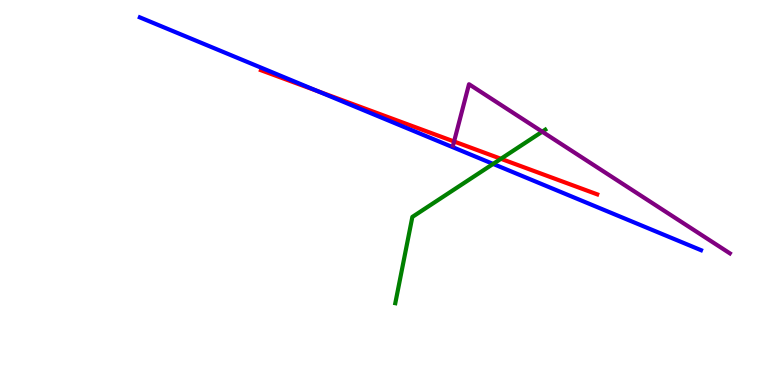[{'lines': ['blue', 'red'], 'intersections': [{'x': 4.1, 'y': 7.63}]}, {'lines': ['green', 'red'], 'intersections': [{'x': 6.46, 'y': 5.88}]}, {'lines': ['purple', 'red'], 'intersections': [{'x': 5.86, 'y': 6.32}]}, {'lines': ['blue', 'green'], 'intersections': [{'x': 6.36, 'y': 5.74}]}, {'lines': ['blue', 'purple'], 'intersections': []}, {'lines': ['green', 'purple'], 'intersections': [{'x': 7.0, 'y': 6.58}]}]